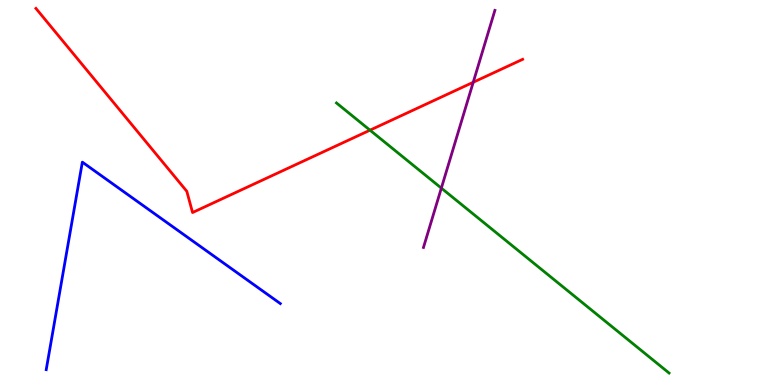[{'lines': ['blue', 'red'], 'intersections': []}, {'lines': ['green', 'red'], 'intersections': [{'x': 4.77, 'y': 6.62}]}, {'lines': ['purple', 'red'], 'intersections': [{'x': 6.11, 'y': 7.86}]}, {'lines': ['blue', 'green'], 'intersections': []}, {'lines': ['blue', 'purple'], 'intersections': []}, {'lines': ['green', 'purple'], 'intersections': [{'x': 5.69, 'y': 5.11}]}]